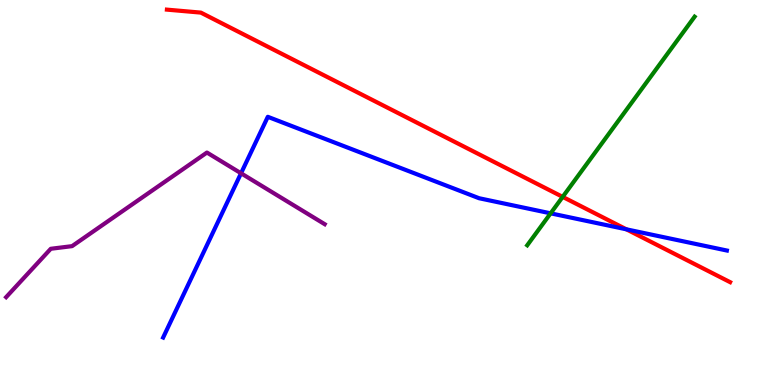[{'lines': ['blue', 'red'], 'intersections': [{'x': 8.08, 'y': 4.04}]}, {'lines': ['green', 'red'], 'intersections': [{'x': 7.26, 'y': 4.89}]}, {'lines': ['purple', 'red'], 'intersections': []}, {'lines': ['blue', 'green'], 'intersections': [{'x': 7.1, 'y': 4.46}]}, {'lines': ['blue', 'purple'], 'intersections': [{'x': 3.11, 'y': 5.5}]}, {'lines': ['green', 'purple'], 'intersections': []}]